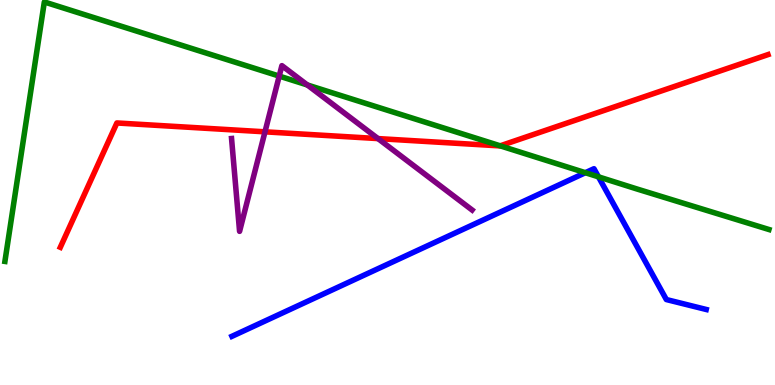[{'lines': ['blue', 'red'], 'intersections': []}, {'lines': ['green', 'red'], 'intersections': [{'x': 6.45, 'y': 6.21}]}, {'lines': ['purple', 'red'], 'intersections': [{'x': 3.42, 'y': 6.58}, {'x': 4.88, 'y': 6.4}]}, {'lines': ['blue', 'green'], 'intersections': [{'x': 7.55, 'y': 5.51}, {'x': 7.72, 'y': 5.41}]}, {'lines': ['blue', 'purple'], 'intersections': []}, {'lines': ['green', 'purple'], 'intersections': [{'x': 3.6, 'y': 8.02}, {'x': 3.97, 'y': 7.79}]}]